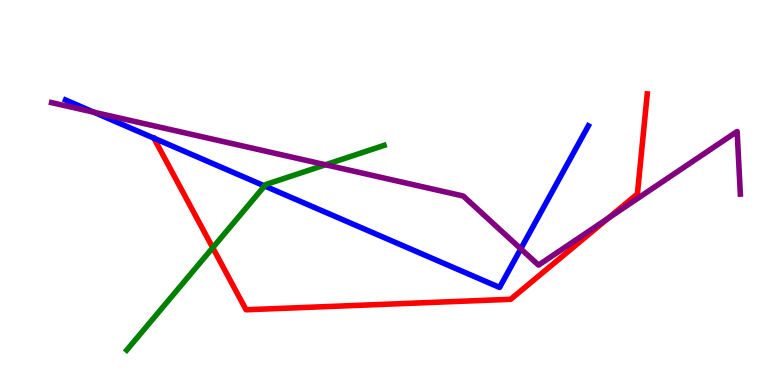[{'lines': ['blue', 'red'], 'intersections': []}, {'lines': ['green', 'red'], 'intersections': [{'x': 2.74, 'y': 3.57}]}, {'lines': ['purple', 'red'], 'intersections': [{'x': 7.85, 'y': 4.33}]}, {'lines': ['blue', 'green'], 'intersections': [{'x': 3.41, 'y': 5.17}]}, {'lines': ['blue', 'purple'], 'intersections': [{'x': 1.21, 'y': 7.09}, {'x': 6.72, 'y': 3.54}]}, {'lines': ['green', 'purple'], 'intersections': [{'x': 4.2, 'y': 5.72}]}]